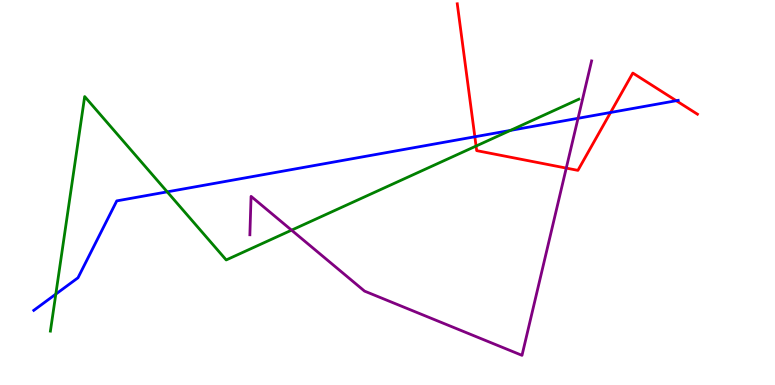[{'lines': ['blue', 'red'], 'intersections': [{'x': 6.13, 'y': 6.45}, {'x': 7.88, 'y': 7.08}, {'x': 8.73, 'y': 7.38}]}, {'lines': ['green', 'red'], 'intersections': [{'x': 6.14, 'y': 6.21}]}, {'lines': ['purple', 'red'], 'intersections': [{'x': 7.31, 'y': 5.63}]}, {'lines': ['blue', 'green'], 'intersections': [{'x': 0.72, 'y': 2.36}, {'x': 2.16, 'y': 5.02}, {'x': 6.59, 'y': 6.61}]}, {'lines': ['blue', 'purple'], 'intersections': [{'x': 7.46, 'y': 6.93}]}, {'lines': ['green', 'purple'], 'intersections': [{'x': 3.76, 'y': 4.02}]}]